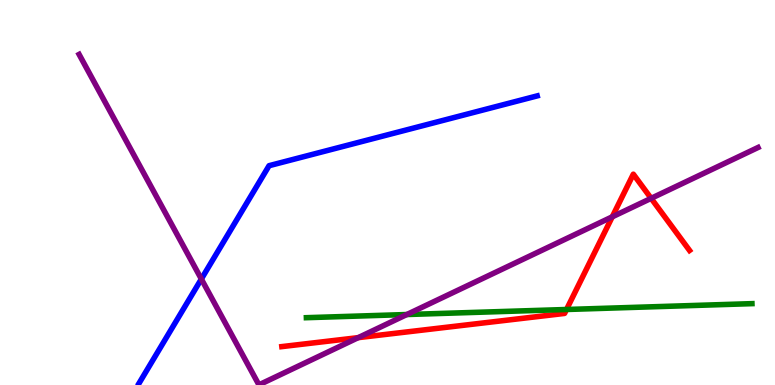[{'lines': ['blue', 'red'], 'intersections': []}, {'lines': ['green', 'red'], 'intersections': [{'x': 7.31, 'y': 1.96}]}, {'lines': ['purple', 'red'], 'intersections': [{'x': 4.62, 'y': 1.23}, {'x': 7.9, 'y': 4.37}, {'x': 8.4, 'y': 4.85}]}, {'lines': ['blue', 'green'], 'intersections': []}, {'lines': ['blue', 'purple'], 'intersections': [{'x': 2.6, 'y': 2.75}]}, {'lines': ['green', 'purple'], 'intersections': [{'x': 5.25, 'y': 1.83}]}]